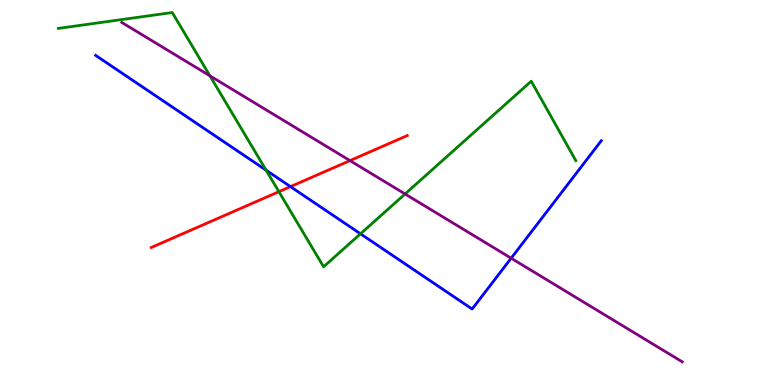[{'lines': ['blue', 'red'], 'intersections': [{'x': 3.75, 'y': 5.15}]}, {'lines': ['green', 'red'], 'intersections': [{'x': 3.6, 'y': 5.02}]}, {'lines': ['purple', 'red'], 'intersections': [{'x': 4.52, 'y': 5.83}]}, {'lines': ['blue', 'green'], 'intersections': [{'x': 3.43, 'y': 5.58}, {'x': 4.65, 'y': 3.93}]}, {'lines': ['blue', 'purple'], 'intersections': [{'x': 6.6, 'y': 3.29}]}, {'lines': ['green', 'purple'], 'intersections': [{'x': 2.71, 'y': 8.03}, {'x': 5.23, 'y': 4.96}]}]